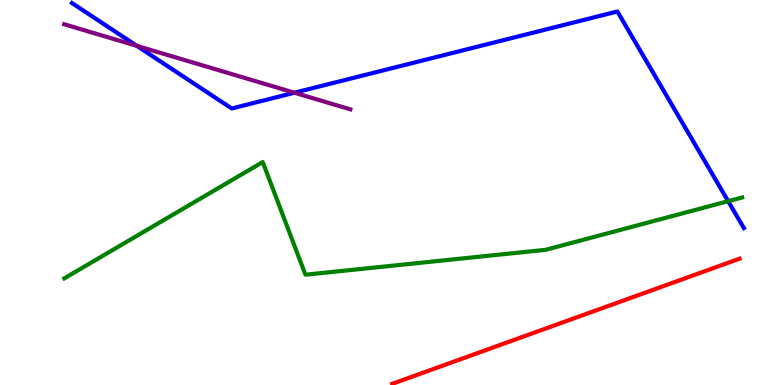[{'lines': ['blue', 'red'], 'intersections': []}, {'lines': ['green', 'red'], 'intersections': []}, {'lines': ['purple', 'red'], 'intersections': []}, {'lines': ['blue', 'green'], 'intersections': [{'x': 9.4, 'y': 4.77}]}, {'lines': ['blue', 'purple'], 'intersections': [{'x': 1.77, 'y': 8.81}, {'x': 3.8, 'y': 7.59}]}, {'lines': ['green', 'purple'], 'intersections': []}]